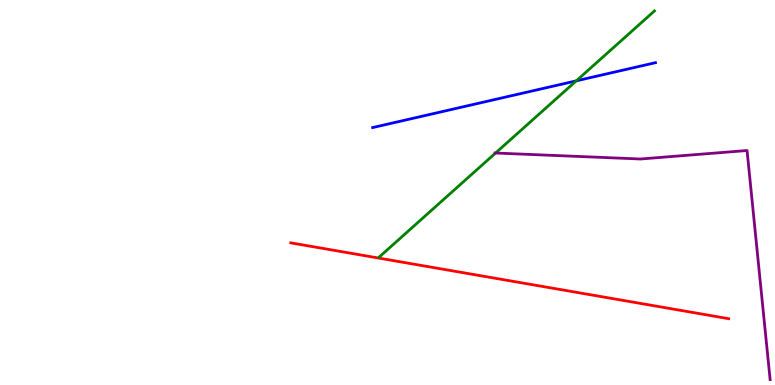[{'lines': ['blue', 'red'], 'intersections': []}, {'lines': ['green', 'red'], 'intersections': []}, {'lines': ['purple', 'red'], 'intersections': []}, {'lines': ['blue', 'green'], 'intersections': [{'x': 7.44, 'y': 7.9}]}, {'lines': ['blue', 'purple'], 'intersections': []}, {'lines': ['green', 'purple'], 'intersections': [{'x': 6.39, 'y': 6.03}]}]